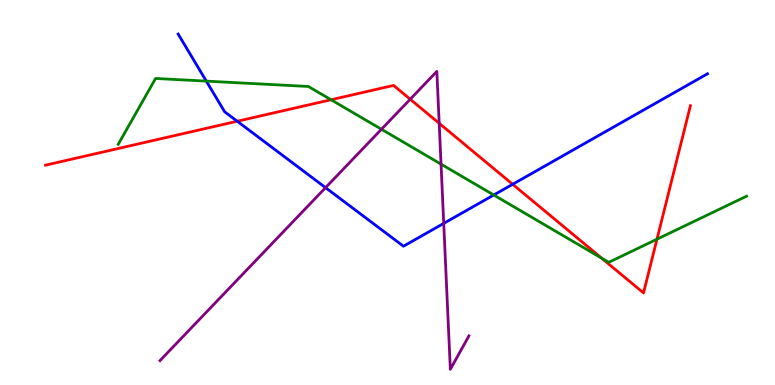[{'lines': ['blue', 'red'], 'intersections': [{'x': 3.06, 'y': 6.85}, {'x': 6.61, 'y': 5.21}]}, {'lines': ['green', 'red'], 'intersections': [{'x': 4.27, 'y': 7.41}, {'x': 7.76, 'y': 3.29}, {'x': 8.48, 'y': 3.79}]}, {'lines': ['purple', 'red'], 'intersections': [{'x': 5.29, 'y': 7.42}, {'x': 5.67, 'y': 6.8}]}, {'lines': ['blue', 'green'], 'intersections': [{'x': 2.66, 'y': 7.89}, {'x': 6.37, 'y': 4.93}]}, {'lines': ['blue', 'purple'], 'intersections': [{'x': 4.2, 'y': 5.13}, {'x': 5.73, 'y': 4.2}]}, {'lines': ['green', 'purple'], 'intersections': [{'x': 4.92, 'y': 6.64}, {'x': 5.69, 'y': 5.74}]}]